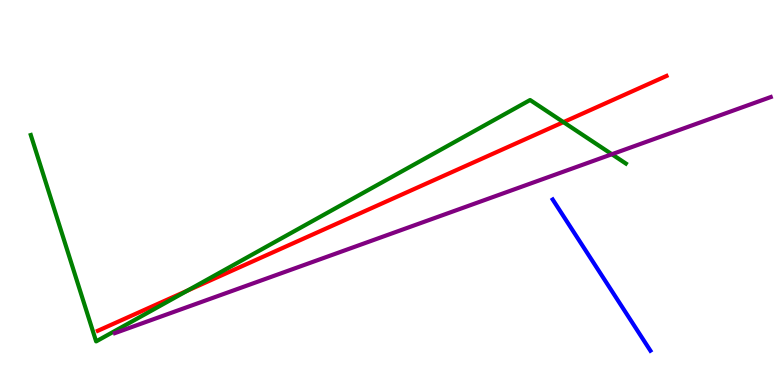[{'lines': ['blue', 'red'], 'intersections': []}, {'lines': ['green', 'red'], 'intersections': [{'x': 2.42, 'y': 2.45}, {'x': 7.27, 'y': 6.83}]}, {'lines': ['purple', 'red'], 'intersections': []}, {'lines': ['blue', 'green'], 'intersections': []}, {'lines': ['blue', 'purple'], 'intersections': []}, {'lines': ['green', 'purple'], 'intersections': [{'x': 7.89, 'y': 5.99}]}]